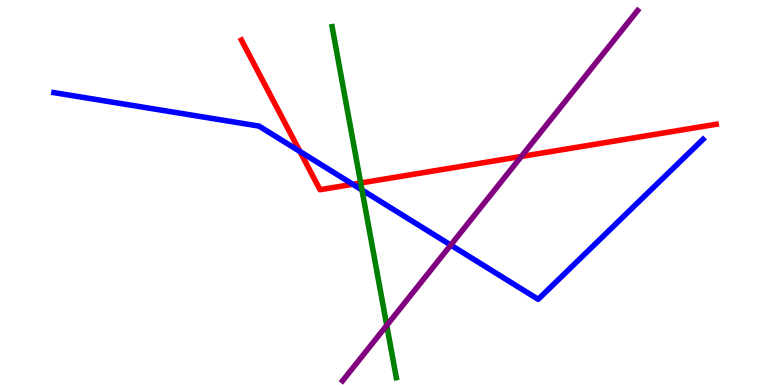[{'lines': ['blue', 'red'], 'intersections': [{'x': 3.87, 'y': 6.07}, {'x': 4.55, 'y': 5.21}]}, {'lines': ['green', 'red'], 'intersections': [{'x': 4.65, 'y': 5.25}]}, {'lines': ['purple', 'red'], 'intersections': [{'x': 6.73, 'y': 5.94}]}, {'lines': ['blue', 'green'], 'intersections': [{'x': 4.67, 'y': 5.07}]}, {'lines': ['blue', 'purple'], 'intersections': [{'x': 5.82, 'y': 3.63}]}, {'lines': ['green', 'purple'], 'intersections': [{'x': 4.99, 'y': 1.55}]}]